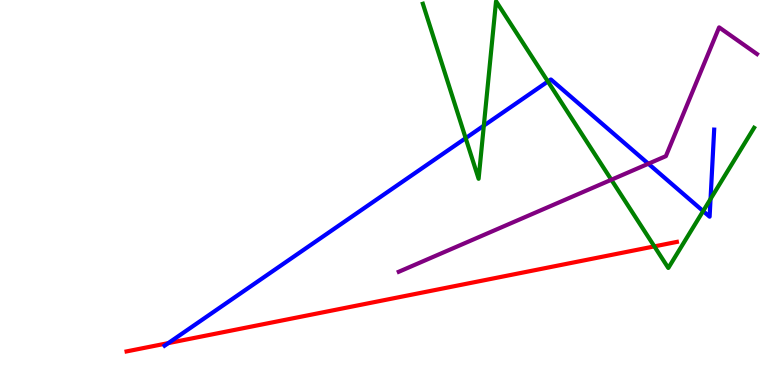[{'lines': ['blue', 'red'], 'intersections': [{'x': 2.17, 'y': 1.09}]}, {'lines': ['green', 'red'], 'intersections': [{'x': 8.44, 'y': 3.6}]}, {'lines': ['purple', 'red'], 'intersections': []}, {'lines': ['blue', 'green'], 'intersections': [{'x': 6.01, 'y': 6.41}, {'x': 6.24, 'y': 6.74}, {'x': 7.07, 'y': 7.88}, {'x': 9.07, 'y': 4.52}, {'x': 9.17, 'y': 4.83}]}, {'lines': ['blue', 'purple'], 'intersections': [{'x': 8.37, 'y': 5.75}]}, {'lines': ['green', 'purple'], 'intersections': [{'x': 7.89, 'y': 5.33}]}]